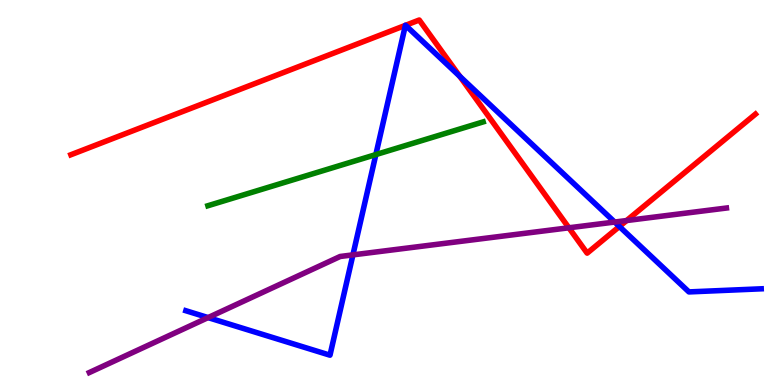[{'lines': ['blue', 'red'], 'intersections': [{'x': 5.23, 'y': 9.34}, {'x': 5.23, 'y': 9.34}, {'x': 5.93, 'y': 8.02}, {'x': 7.99, 'y': 4.12}]}, {'lines': ['green', 'red'], 'intersections': []}, {'lines': ['purple', 'red'], 'intersections': [{'x': 7.34, 'y': 4.08}, {'x': 8.09, 'y': 4.27}]}, {'lines': ['blue', 'green'], 'intersections': [{'x': 4.85, 'y': 5.98}]}, {'lines': ['blue', 'purple'], 'intersections': [{'x': 2.69, 'y': 1.75}, {'x': 4.55, 'y': 3.38}, {'x': 7.93, 'y': 4.23}]}, {'lines': ['green', 'purple'], 'intersections': []}]